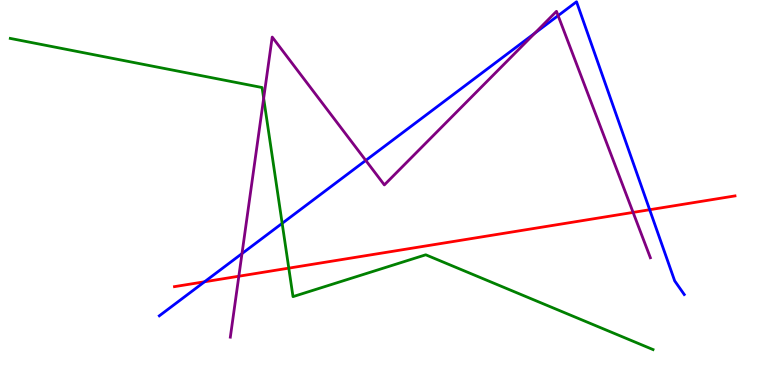[{'lines': ['blue', 'red'], 'intersections': [{'x': 2.64, 'y': 2.68}, {'x': 8.38, 'y': 4.55}]}, {'lines': ['green', 'red'], 'intersections': [{'x': 3.73, 'y': 3.04}]}, {'lines': ['purple', 'red'], 'intersections': [{'x': 3.08, 'y': 2.83}, {'x': 8.17, 'y': 4.48}]}, {'lines': ['blue', 'green'], 'intersections': [{'x': 3.64, 'y': 4.2}]}, {'lines': ['blue', 'purple'], 'intersections': [{'x': 3.12, 'y': 3.41}, {'x': 4.72, 'y': 5.83}, {'x': 6.9, 'y': 9.14}, {'x': 7.2, 'y': 9.59}]}, {'lines': ['green', 'purple'], 'intersections': [{'x': 3.4, 'y': 7.45}]}]